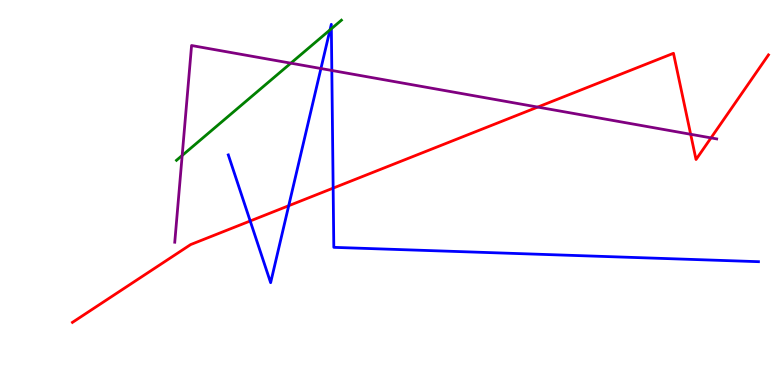[{'lines': ['blue', 'red'], 'intersections': [{'x': 3.23, 'y': 4.26}, {'x': 3.73, 'y': 4.66}, {'x': 4.3, 'y': 5.11}]}, {'lines': ['green', 'red'], 'intersections': []}, {'lines': ['purple', 'red'], 'intersections': [{'x': 6.94, 'y': 7.22}, {'x': 8.91, 'y': 6.51}, {'x': 9.17, 'y': 6.42}]}, {'lines': ['blue', 'green'], 'intersections': [{'x': 4.26, 'y': 9.22}, {'x': 4.28, 'y': 9.25}]}, {'lines': ['blue', 'purple'], 'intersections': [{'x': 4.14, 'y': 8.22}, {'x': 4.28, 'y': 8.17}]}, {'lines': ['green', 'purple'], 'intersections': [{'x': 2.35, 'y': 5.96}, {'x': 3.75, 'y': 8.36}]}]